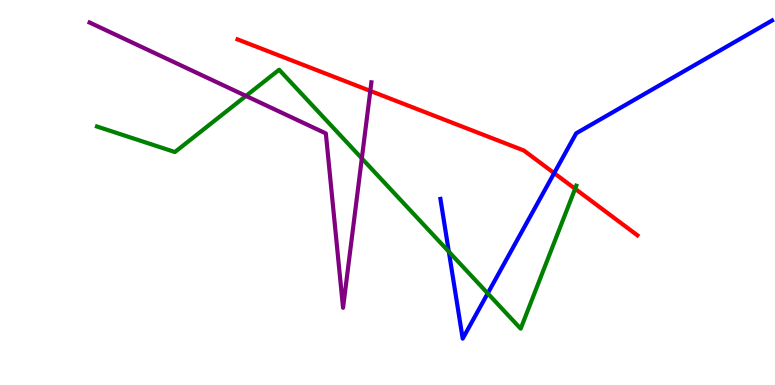[{'lines': ['blue', 'red'], 'intersections': [{'x': 7.15, 'y': 5.5}]}, {'lines': ['green', 'red'], 'intersections': [{'x': 7.42, 'y': 5.1}]}, {'lines': ['purple', 'red'], 'intersections': [{'x': 4.78, 'y': 7.64}]}, {'lines': ['blue', 'green'], 'intersections': [{'x': 5.79, 'y': 3.46}, {'x': 6.29, 'y': 2.38}]}, {'lines': ['blue', 'purple'], 'intersections': []}, {'lines': ['green', 'purple'], 'intersections': [{'x': 3.17, 'y': 7.51}, {'x': 4.67, 'y': 5.89}]}]